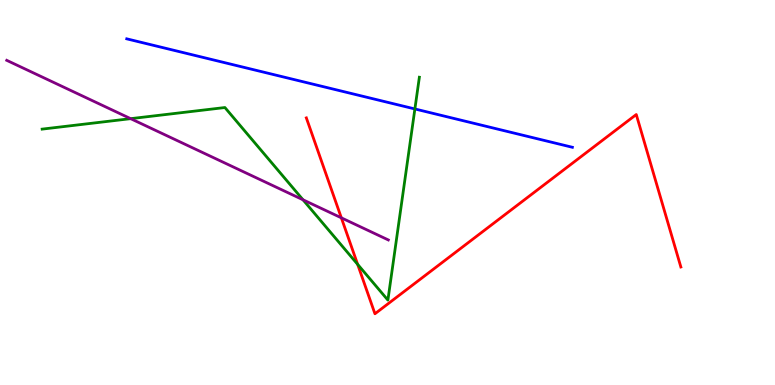[{'lines': ['blue', 'red'], 'intersections': []}, {'lines': ['green', 'red'], 'intersections': [{'x': 4.61, 'y': 3.13}]}, {'lines': ['purple', 'red'], 'intersections': [{'x': 4.4, 'y': 4.34}]}, {'lines': ['blue', 'green'], 'intersections': [{'x': 5.35, 'y': 7.17}]}, {'lines': ['blue', 'purple'], 'intersections': []}, {'lines': ['green', 'purple'], 'intersections': [{'x': 1.69, 'y': 6.92}, {'x': 3.91, 'y': 4.81}]}]